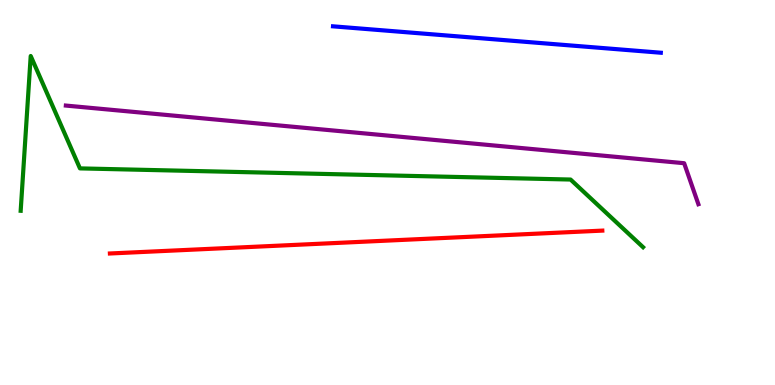[{'lines': ['blue', 'red'], 'intersections': []}, {'lines': ['green', 'red'], 'intersections': []}, {'lines': ['purple', 'red'], 'intersections': []}, {'lines': ['blue', 'green'], 'intersections': []}, {'lines': ['blue', 'purple'], 'intersections': []}, {'lines': ['green', 'purple'], 'intersections': []}]